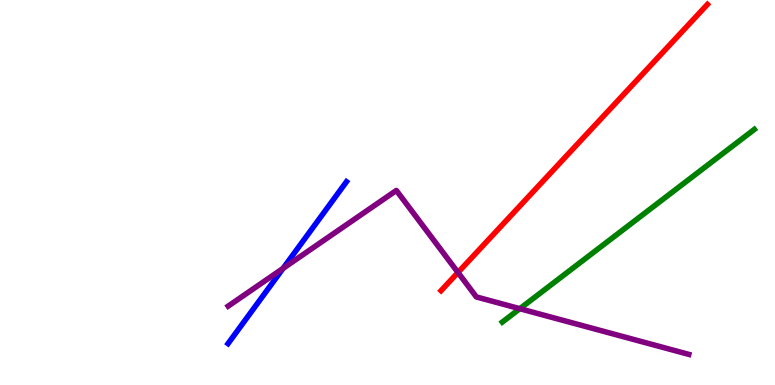[{'lines': ['blue', 'red'], 'intersections': []}, {'lines': ['green', 'red'], 'intersections': []}, {'lines': ['purple', 'red'], 'intersections': [{'x': 5.91, 'y': 2.92}]}, {'lines': ['blue', 'green'], 'intersections': []}, {'lines': ['blue', 'purple'], 'intersections': [{'x': 3.65, 'y': 3.03}]}, {'lines': ['green', 'purple'], 'intersections': [{'x': 6.71, 'y': 1.98}]}]